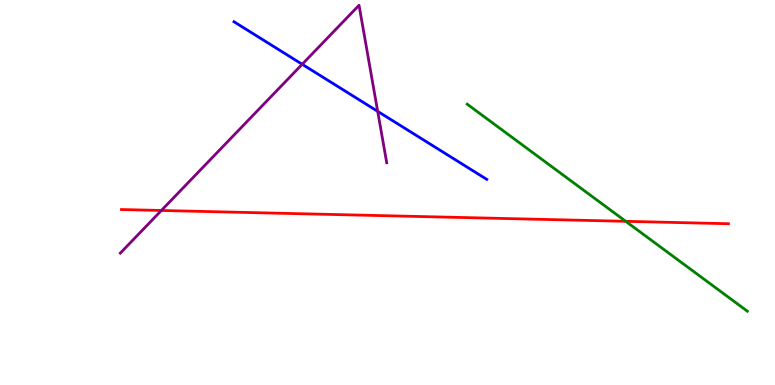[{'lines': ['blue', 'red'], 'intersections': []}, {'lines': ['green', 'red'], 'intersections': [{'x': 8.07, 'y': 4.25}]}, {'lines': ['purple', 'red'], 'intersections': [{'x': 2.08, 'y': 4.53}]}, {'lines': ['blue', 'green'], 'intersections': []}, {'lines': ['blue', 'purple'], 'intersections': [{'x': 3.9, 'y': 8.33}, {'x': 4.87, 'y': 7.11}]}, {'lines': ['green', 'purple'], 'intersections': []}]